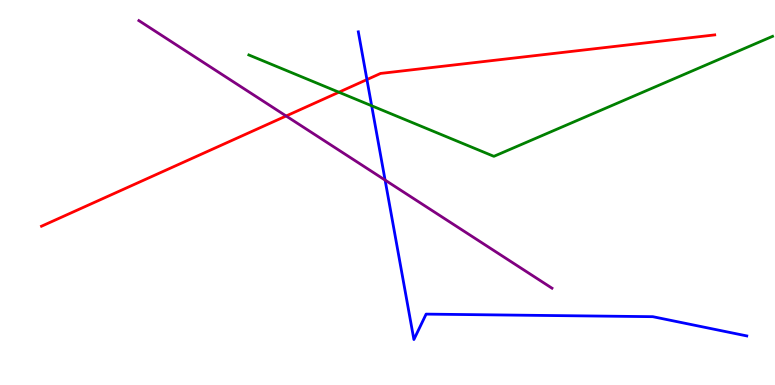[{'lines': ['blue', 'red'], 'intersections': [{'x': 4.73, 'y': 7.93}]}, {'lines': ['green', 'red'], 'intersections': [{'x': 4.37, 'y': 7.6}]}, {'lines': ['purple', 'red'], 'intersections': [{'x': 3.69, 'y': 6.99}]}, {'lines': ['blue', 'green'], 'intersections': [{'x': 4.8, 'y': 7.25}]}, {'lines': ['blue', 'purple'], 'intersections': [{'x': 4.97, 'y': 5.32}]}, {'lines': ['green', 'purple'], 'intersections': []}]